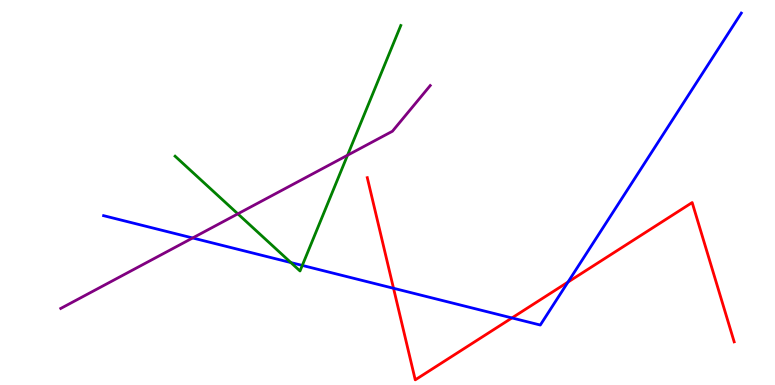[{'lines': ['blue', 'red'], 'intersections': [{'x': 5.08, 'y': 2.51}, {'x': 6.61, 'y': 1.74}, {'x': 7.33, 'y': 2.67}]}, {'lines': ['green', 'red'], 'intersections': []}, {'lines': ['purple', 'red'], 'intersections': []}, {'lines': ['blue', 'green'], 'intersections': [{'x': 3.75, 'y': 3.18}, {'x': 3.9, 'y': 3.11}]}, {'lines': ['blue', 'purple'], 'intersections': [{'x': 2.49, 'y': 3.82}]}, {'lines': ['green', 'purple'], 'intersections': [{'x': 3.07, 'y': 4.45}, {'x': 4.48, 'y': 5.97}]}]